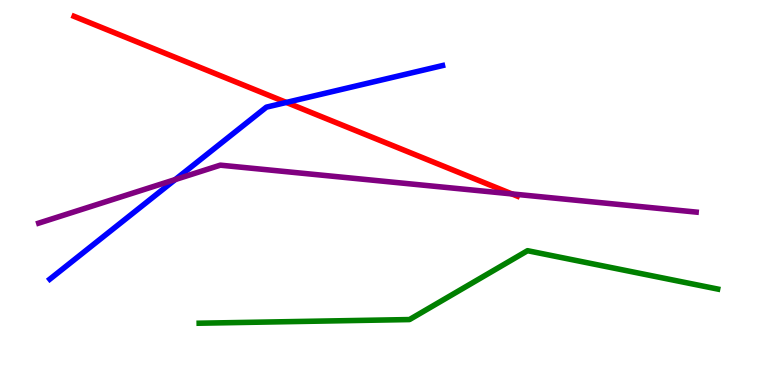[{'lines': ['blue', 'red'], 'intersections': [{'x': 3.69, 'y': 7.34}]}, {'lines': ['green', 'red'], 'intersections': []}, {'lines': ['purple', 'red'], 'intersections': [{'x': 6.61, 'y': 4.96}]}, {'lines': ['blue', 'green'], 'intersections': []}, {'lines': ['blue', 'purple'], 'intersections': [{'x': 2.26, 'y': 5.34}]}, {'lines': ['green', 'purple'], 'intersections': []}]